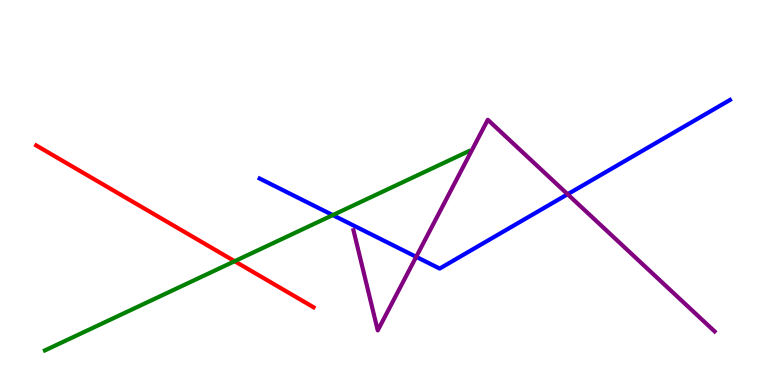[{'lines': ['blue', 'red'], 'intersections': []}, {'lines': ['green', 'red'], 'intersections': [{'x': 3.03, 'y': 3.22}]}, {'lines': ['purple', 'red'], 'intersections': []}, {'lines': ['blue', 'green'], 'intersections': [{'x': 4.29, 'y': 4.41}]}, {'lines': ['blue', 'purple'], 'intersections': [{'x': 5.37, 'y': 3.33}, {'x': 7.32, 'y': 4.95}]}, {'lines': ['green', 'purple'], 'intersections': []}]